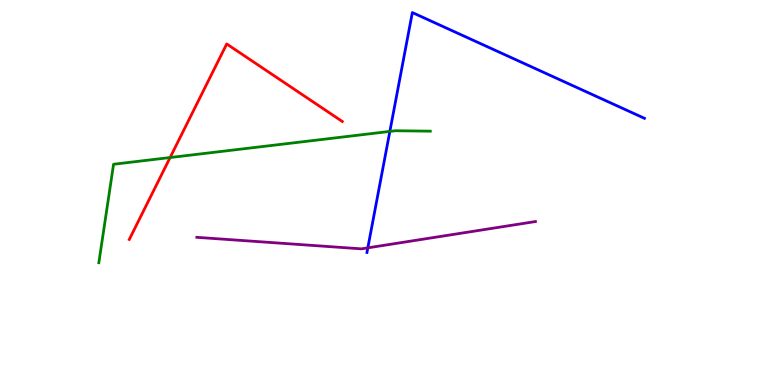[{'lines': ['blue', 'red'], 'intersections': []}, {'lines': ['green', 'red'], 'intersections': [{'x': 2.2, 'y': 5.91}]}, {'lines': ['purple', 'red'], 'intersections': []}, {'lines': ['blue', 'green'], 'intersections': [{'x': 5.03, 'y': 6.59}]}, {'lines': ['blue', 'purple'], 'intersections': [{'x': 4.75, 'y': 3.56}]}, {'lines': ['green', 'purple'], 'intersections': []}]